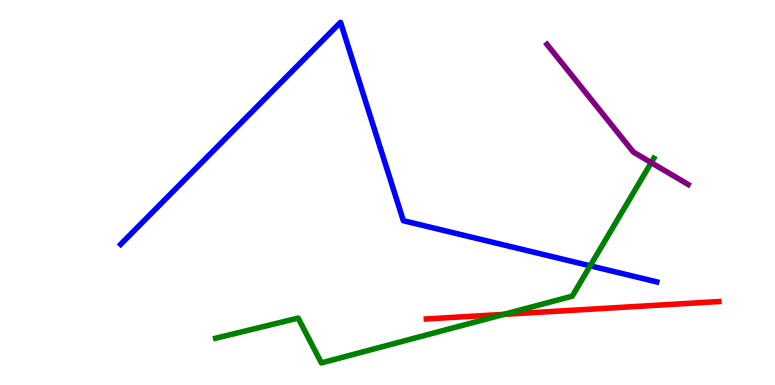[{'lines': ['blue', 'red'], 'intersections': []}, {'lines': ['green', 'red'], 'intersections': [{'x': 6.5, 'y': 1.84}]}, {'lines': ['purple', 'red'], 'intersections': []}, {'lines': ['blue', 'green'], 'intersections': [{'x': 7.62, 'y': 3.1}]}, {'lines': ['blue', 'purple'], 'intersections': []}, {'lines': ['green', 'purple'], 'intersections': [{'x': 8.4, 'y': 5.78}]}]